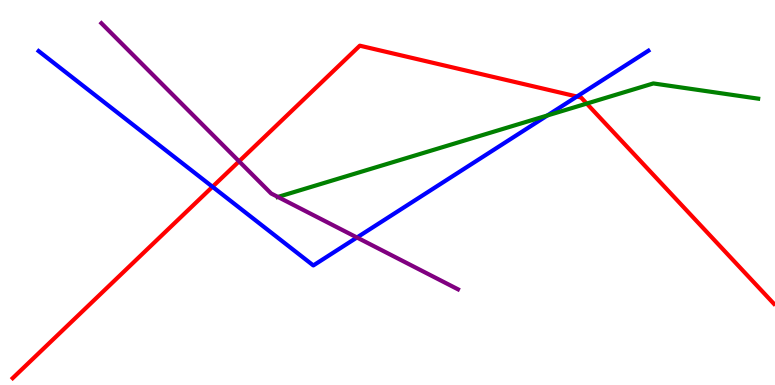[{'lines': ['blue', 'red'], 'intersections': [{'x': 2.74, 'y': 5.15}, {'x': 7.44, 'y': 7.49}]}, {'lines': ['green', 'red'], 'intersections': [{'x': 7.57, 'y': 7.31}]}, {'lines': ['purple', 'red'], 'intersections': [{'x': 3.08, 'y': 5.81}]}, {'lines': ['blue', 'green'], 'intersections': [{'x': 7.06, 'y': 7.0}]}, {'lines': ['blue', 'purple'], 'intersections': [{'x': 4.61, 'y': 3.83}]}, {'lines': ['green', 'purple'], 'intersections': [{'x': 3.59, 'y': 4.88}]}]